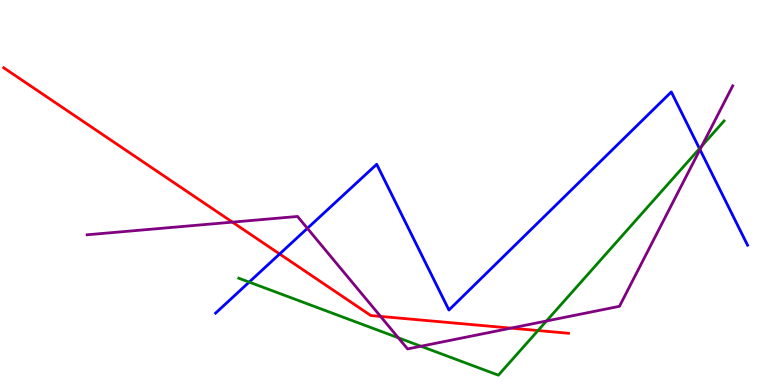[{'lines': ['blue', 'red'], 'intersections': [{'x': 3.61, 'y': 3.4}]}, {'lines': ['green', 'red'], 'intersections': [{'x': 6.94, 'y': 1.41}]}, {'lines': ['purple', 'red'], 'intersections': [{'x': 3.0, 'y': 4.23}, {'x': 4.91, 'y': 1.78}, {'x': 6.59, 'y': 1.48}]}, {'lines': ['blue', 'green'], 'intersections': [{'x': 3.22, 'y': 2.67}, {'x': 9.03, 'y': 6.14}]}, {'lines': ['blue', 'purple'], 'intersections': [{'x': 3.97, 'y': 4.07}, {'x': 9.03, 'y': 6.11}]}, {'lines': ['green', 'purple'], 'intersections': [{'x': 5.14, 'y': 1.23}, {'x': 5.43, 'y': 1.01}, {'x': 7.05, 'y': 1.66}, {'x': 9.06, 'y': 6.21}]}]